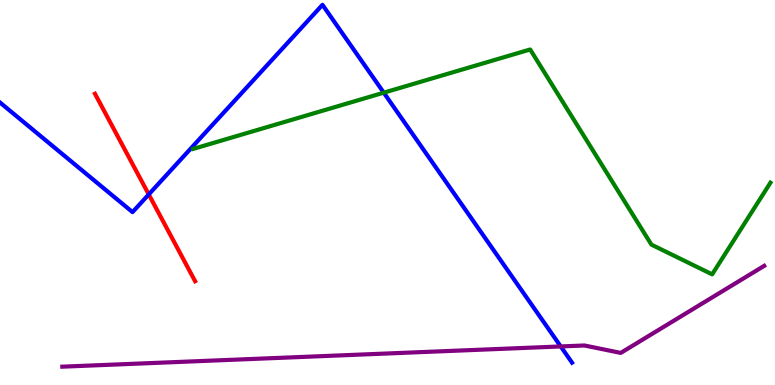[{'lines': ['blue', 'red'], 'intersections': [{'x': 1.92, 'y': 4.95}]}, {'lines': ['green', 'red'], 'intersections': []}, {'lines': ['purple', 'red'], 'intersections': []}, {'lines': ['blue', 'green'], 'intersections': [{'x': 4.95, 'y': 7.59}]}, {'lines': ['blue', 'purple'], 'intersections': [{'x': 7.24, 'y': 1.0}]}, {'lines': ['green', 'purple'], 'intersections': []}]